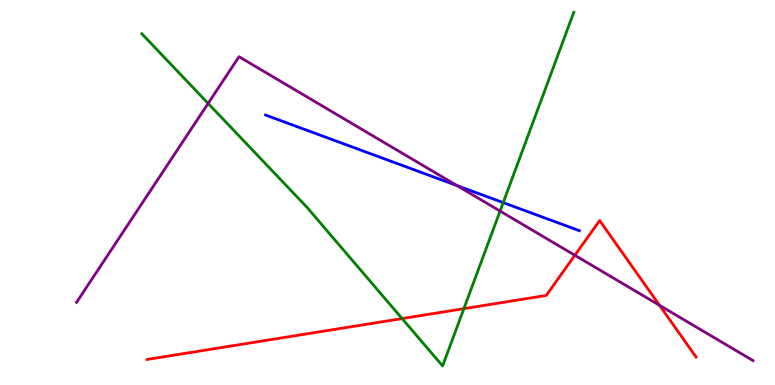[{'lines': ['blue', 'red'], 'intersections': []}, {'lines': ['green', 'red'], 'intersections': [{'x': 5.19, 'y': 1.73}, {'x': 5.99, 'y': 1.98}]}, {'lines': ['purple', 'red'], 'intersections': [{'x': 7.42, 'y': 3.37}, {'x': 8.51, 'y': 2.07}]}, {'lines': ['blue', 'green'], 'intersections': [{'x': 6.49, 'y': 4.74}]}, {'lines': ['blue', 'purple'], 'intersections': [{'x': 5.9, 'y': 5.18}]}, {'lines': ['green', 'purple'], 'intersections': [{'x': 2.69, 'y': 7.31}, {'x': 6.45, 'y': 4.52}]}]